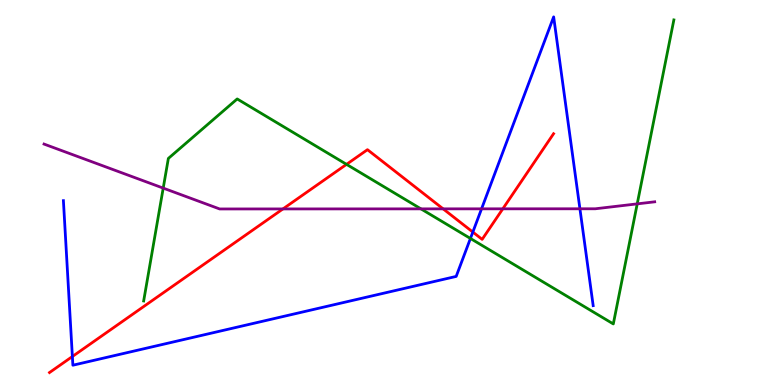[{'lines': ['blue', 'red'], 'intersections': [{'x': 0.934, 'y': 0.74}, {'x': 6.1, 'y': 3.97}]}, {'lines': ['green', 'red'], 'intersections': [{'x': 4.47, 'y': 5.73}]}, {'lines': ['purple', 'red'], 'intersections': [{'x': 3.65, 'y': 4.57}, {'x': 5.72, 'y': 4.58}, {'x': 6.49, 'y': 4.58}]}, {'lines': ['blue', 'green'], 'intersections': [{'x': 6.07, 'y': 3.81}]}, {'lines': ['blue', 'purple'], 'intersections': [{'x': 6.21, 'y': 4.58}, {'x': 7.48, 'y': 4.58}]}, {'lines': ['green', 'purple'], 'intersections': [{'x': 2.11, 'y': 5.11}, {'x': 5.43, 'y': 4.58}, {'x': 8.22, 'y': 4.7}]}]